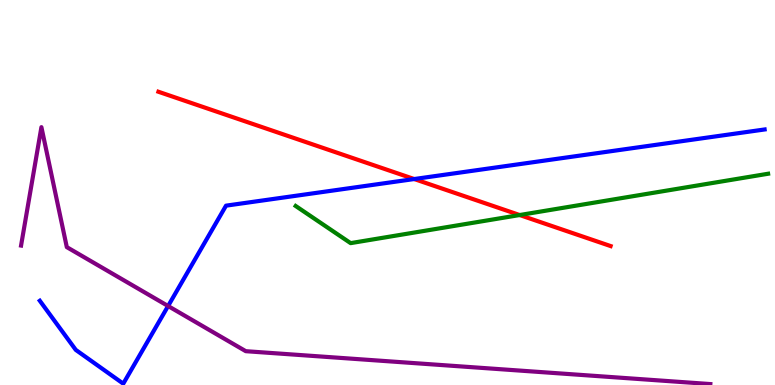[{'lines': ['blue', 'red'], 'intersections': [{'x': 5.34, 'y': 5.35}]}, {'lines': ['green', 'red'], 'intersections': [{'x': 6.71, 'y': 4.41}]}, {'lines': ['purple', 'red'], 'intersections': []}, {'lines': ['blue', 'green'], 'intersections': []}, {'lines': ['blue', 'purple'], 'intersections': [{'x': 2.17, 'y': 2.05}]}, {'lines': ['green', 'purple'], 'intersections': []}]